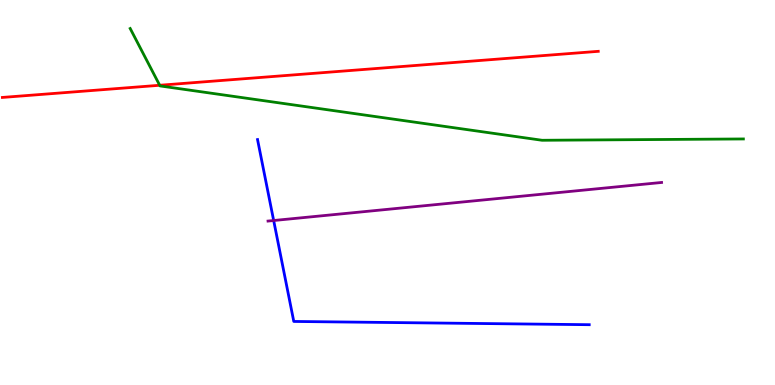[{'lines': ['blue', 'red'], 'intersections': []}, {'lines': ['green', 'red'], 'intersections': [{'x': 2.06, 'y': 7.79}]}, {'lines': ['purple', 'red'], 'intersections': []}, {'lines': ['blue', 'green'], 'intersections': []}, {'lines': ['blue', 'purple'], 'intersections': [{'x': 3.53, 'y': 4.27}]}, {'lines': ['green', 'purple'], 'intersections': []}]